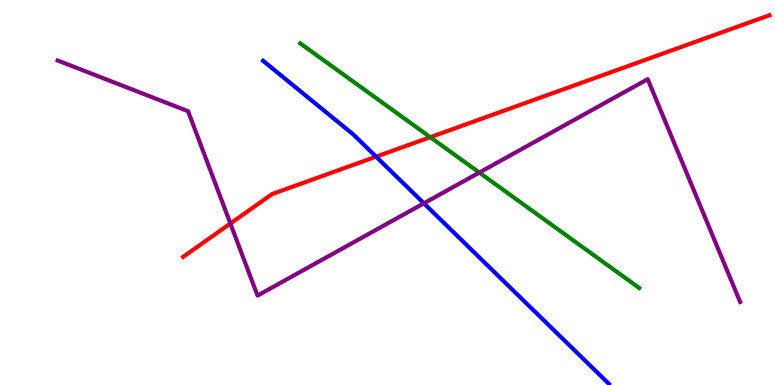[{'lines': ['blue', 'red'], 'intersections': [{'x': 4.85, 'y': 5.93}]}, {'lines': ['green', 'red'], 'intersections': [{'x': 5.55, 'y': 6.44}]}, {'lines': ['purple', 'red'], 'intersections': [{'x': 2.97, 'y': 4.19}]}, {'lines': ['blue', 'green'], 'intersections': []}, {'lines': ['blue', 'purple'], 'intersections': [{'x': 5.47, 'y': 4.72}]}, {'lines': ['green', 'purple'], 'intersections': [{'x': 6.18, 'y': 5.52}]}]